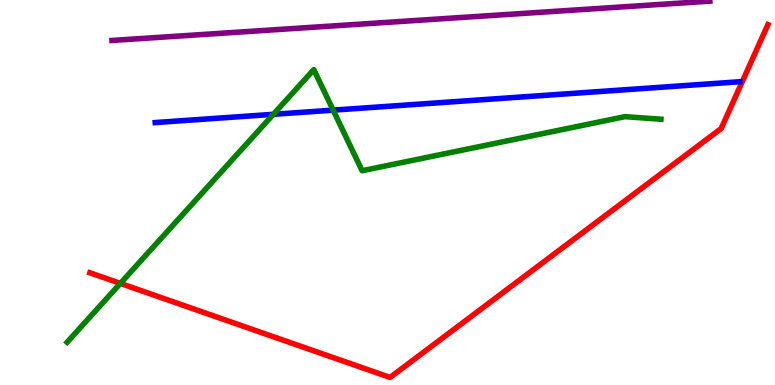[{'lines': ['blue', 'red'], 'intersections': []}, {'lines': ['green', 'red'], 'intersections': [{'x': 1.55, 'y': 2.64}]}, {'lines': ['purple', 'red'], 'intersections': []}, {'lines': ['blue', 'green'], 'intersections': [{'x': 3.53, 'y': 7.03}, {'x': 4.3, 'y': 7.14}]}, {'lines': ['blue', 'purple'], 'intersections': []}, {'lines': ['green', 'purple'], 'intersections': []}]